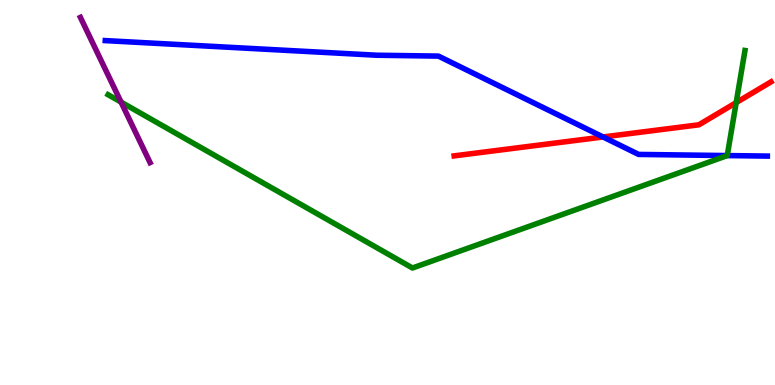[{'lines': ['blue', 'red'], 'intersections': [{'x': 7.78, 'y': 6.44}]}, {'lines': ['green', 'red'], 'intersections': [{'x': 9.5, 'y': 7.33}]}, {'lines': ['purple', 'red'], 'intersections': []}, {'lines': ['blue', 'green'], 'intersections': [{'x': 9.38, 'y': 5.96}]}, {'lines': ['blue', 'purple'], 'intersections': []}, {'lines': ['green', 'purple'], 'intersections': [{'x': 1.56, 'y': 7.35}]}]